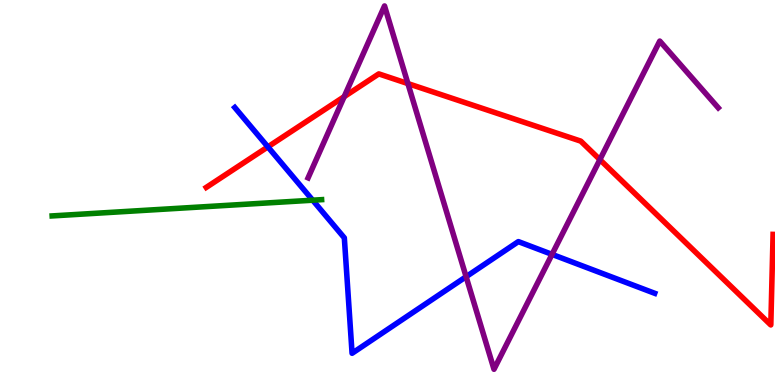[{'lines': ['blue', 'red'], 'intersections': [{'x': 3.46, 'y': 6.19}]}, {'lines': ['green', 'red'], 'intersections': []}, {'lines': ['purple', 'red'], 'intersections': [{'x': 4.44, 'y': 7.49}, {'x': 5.26, 'y': 7.83}, {'x': 7.74, 'y': 5.85}]}, {'lines': ['blue', 'green'], 'intersections': [{'x': 4.03, 'y': 4.8}]}, {'lines': ['blue', 'purple'], 'intersections': [{'x': 6.01, 'y': 2.81}, {'x': 7.12, 'y': 3.39}]}, {'lines': ['green', 'purple'], 'intersections': []}]